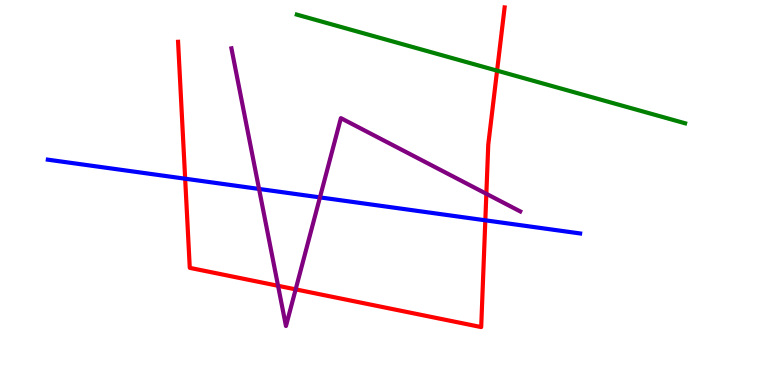[{'lines': ['blue', 'red'], 'intersections': [{'x': 2.39, 'y': 5.36}, {'x': 6.26, 'y': 4.28}]}, {'lines': ['green', 'red'], 'intersections': [{'x': 6.41, 'y': 8.16}]}, {'lines': ['purple', 'red'], 'intersections': [{'x': 3.59, 'y': 2.58}, {'x': 3.81, 'y': 2.48}, {'x': 6.28, 'y': 4.97}]}, {'lines': ['blue', 'green'], 'intersections': []}, {'lines': ['blue', 'purple'], 'intersections': [{'x': 3.34, 'y': 5.09}, {'x': 4.13, 'y': 4.87}]}, {'lines': ['green', 'purple'], 'intersections': []}]